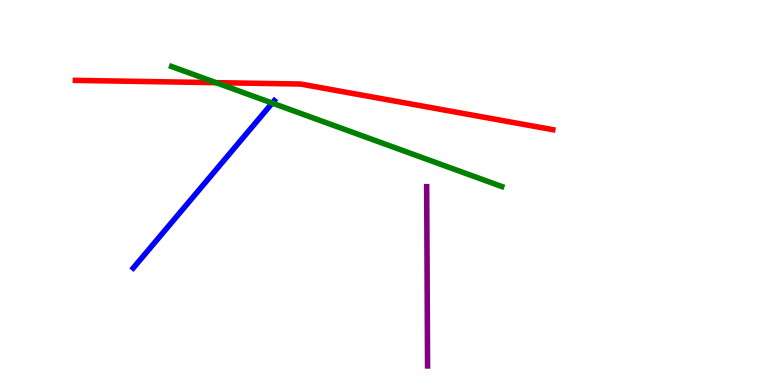[{'lines': ['blue', 'red'], 'intersections': []}, {'lines': ['green', 'red'], 'intersections': [{'x': 2.79, 'y': 7.85}]}, {'lines': ['purple', 'red'], 'intersections': []}, {'lines': ['blue', 'green'], 'intersections': [{'x': 3.51, 'y': 7.32}]}, {'lines': ['blue', 'purple'], 'intersections': []}, {'lines': ['green', 'purple'], 'intersections': []}]